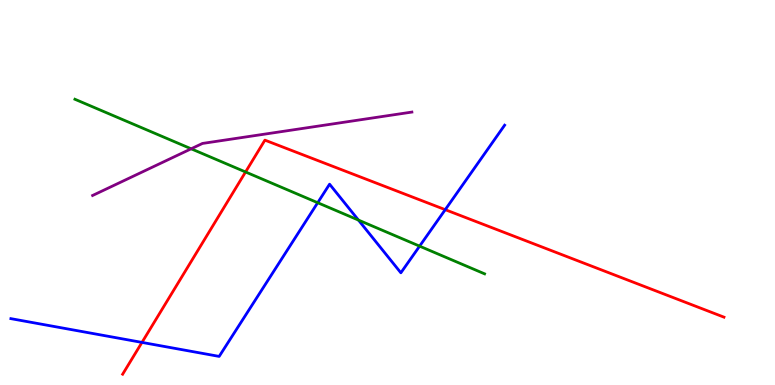[{'lines': ['blue', 'red'], 'intersections': [{'x': 1.83, 'y': 1.11}, {'x': 5.75, 'y': 4.55}]}, {'lines': ['green', 'red'], 'intersections': [{'x': 3.17, 'y': 5.53}]}, {'lines': ['purple', 'red'], 'intersections': []}, {'lines': ['blue', 'green'], 'intersections': [{'x': 4.1, 'y': 4.73}, {'x': 4.63, 'y': 4.28}, {'x': 5.41, 'y': 3.61}]}, {'lines': ['blue', 'purple'], 'intersections': []}, {'lines': ['green', 'purple'], 'intersections': [{'x': 2.47, 'y': 6.14}]}]